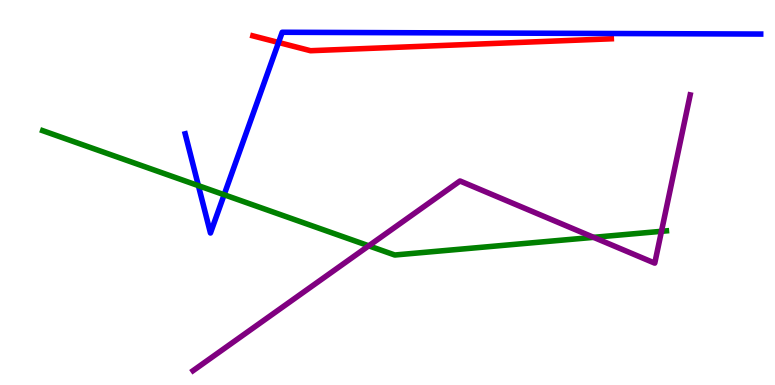[{'lines': ['blue', 'red'], 'intersections': [{'x': 3.59, 'y': 8.9}]}, {'lines': ['green', 'red'], 'intersections': []}, {'lines': ['purple', 'red'], 'intersections': []}, {'lines': ['blue', 'green'], 'intersections': [{'x': 2.56, 'y': 5.18}, {'x': 2.89, 'y': 4.94}]}, {'lines': ['blue', 'purple'], 'intersections': []}, {'lines': ['green', 'purple'], 'intersections': [{'x': 4.76, 'y': 3.62}, {'x': 7.66, 'y': 3.84}, {'x': 8.54, 'y': 3.99}]}]